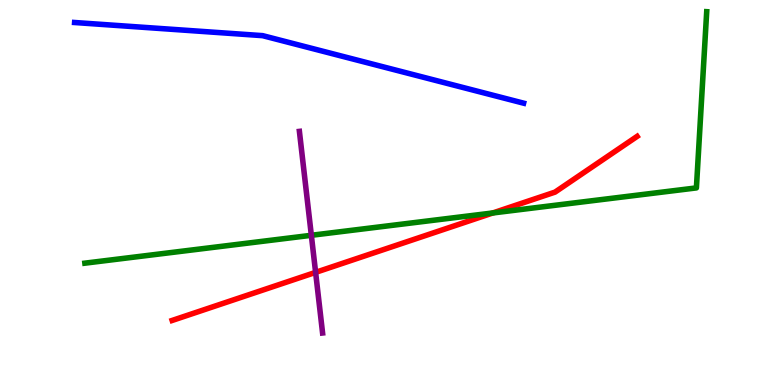[{'lines': ['blue', 'red'], 'intersections': []}, {'lines': ['green', 'red'], 'intersections': [{'x': 6.36, 'y': 4.47}]}, {'lines': ['purple', 'red'], 'intersections': [{'x': 4.07, 'y': 2.93}]}, {'lines': ['blue', 'green'], 'intersections': []}, {'lines': ['blue', 'purple'], 'intersections': []}, {'lines': ['green', 'purple'], 'intersections': [{'x': 4.02, 'y': 3.89}]}]